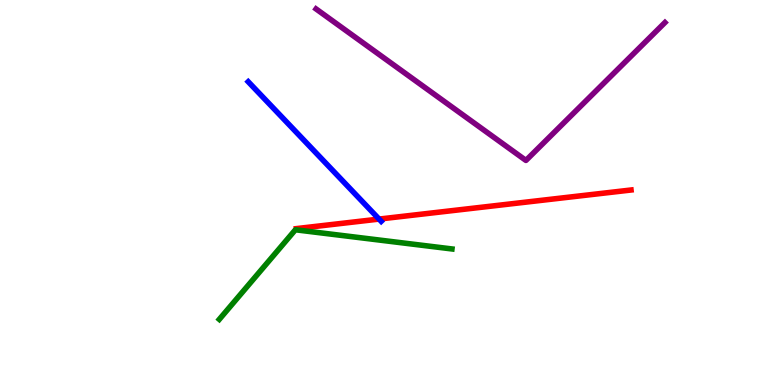[{'lines': ['blue', 'red'], 'intersections': [{'x': 4.89, 'y': 4.31}]}, {'lines': ['green', 'red'], 'intersections': []}, {'lines': ['purple', 'red'], 'intersections': []}, {'lines': ['blue', 'green'], 'intersections': []}, {'lines': ['blue', 'purple'], 'intersections': []}, {'lines': ['green', 'purple'], 'intersections': []}]